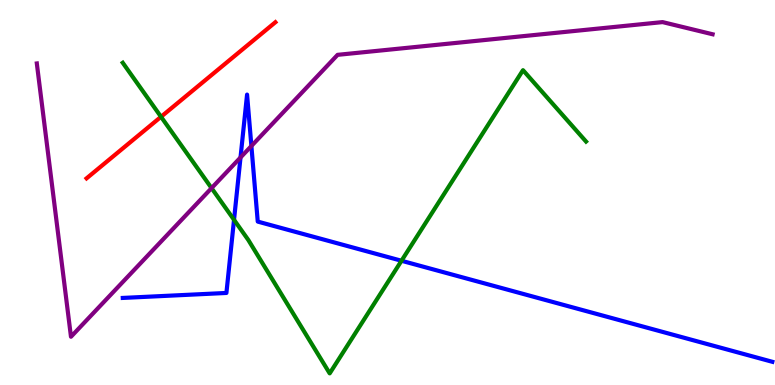[{'lines': ['blue', 'red'], 'intersections': []}, {'lines': ['green', 'red'], 'intersections': [{'x': 2.08, 'y': 6.97}]}, {'lines': ['purple', 'red'], 'intersections': []}, {'lines': ['blue', 'green'], 'intersections': [{'x': 3.02, 'y': 4.29}, {'x': 5.18, 'y': 3.23}]}, {'lines': ['blue', 'purple'], 'intersections': [{'x': 3.1, 'y': 5.91}, {'x': 3.24, 'y': 6.21}]}, {'lines': ['green', 'purple'], 'intersections': [{'x': 2.73, 'y': 5.11}]}]